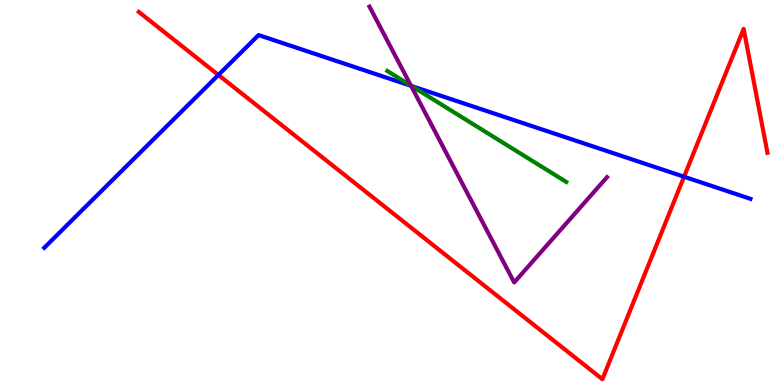[{'lines': ['blue', 'red'], 'intersections': [{'x': 2.82, 'y': 8.05}, {'x': 8.83, 'y': 5.41}]}, {'lines': ['green', 'red'], 'intersections': []}, {'lines': ['purple', 'red'], 'intersections': []}, {'lines': ['blue', 'green'], 'intersections': [{'x': 5.31, 'y': 7.77}]}, {'lines': ['blue', 'purple'], 'intersections': [{'x': 5.3, 'y': 7.77}]}, {'lines': ['green', 'purple'], 'intersections': [{'x': 5.3, 'y': 7.78}]}]